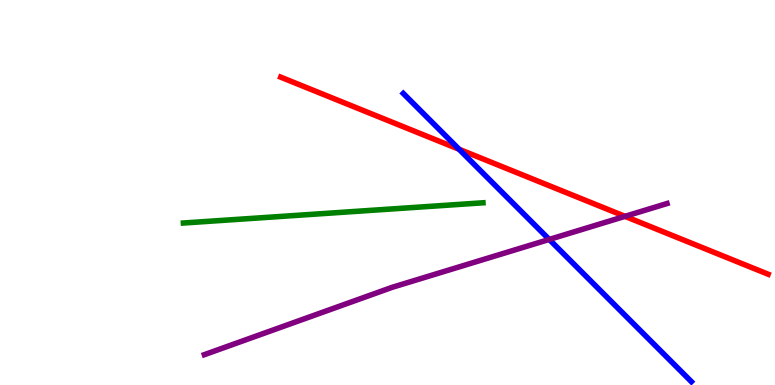[{'lines': ['blue', 'red'], 'intersections': [{'x': 5.92, 'y': 6.12}]}, {'lines': ['green', 'red'], 'intersections': []}, {'lines': ['purple', 'red'], 'intersections': [{'x': 8.06, 'y': 4.38}]}, {'lines': ['blue', 'green'], 'intersections': []}, {'lines': ['blue', 'purple'], 'intersections': [{'x': 7.09, 'y': 3.78}]}, {'lines': ['green', 'purple'], 'intersections': []}]